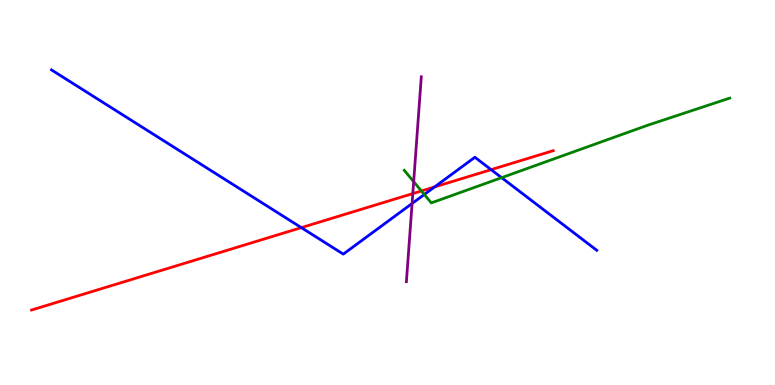[{'lines': ['blue', 'red'], 'intersections': [{'x': 3.89, 'y': 4.09}, {'x': 5.61, 'y': 5.14}, {'x': 6.34, 'y': 5.59}]}, {'lines': ['green', 'red'], 'intersections': [{'x': 5.44, 'y': 5.04}]}, {'lines': ['purple', 'red'], 'intersections': [{'x': 5.33, 'y': 4.97}]}, {'lines': ['blue', 'green'], 'intersections': [{'x': 5.48, 'y': 4.95}, {'x': 6.47, 'y': 5.39}]}, {'lines': ['blue', 'purple'], 'intersections': [{'x': 5.32, 'y': 4.71}]}, {'lines': ['green', 'purple'], 'intersections': [{'x': 5.34, 'y': 5.28}]}]